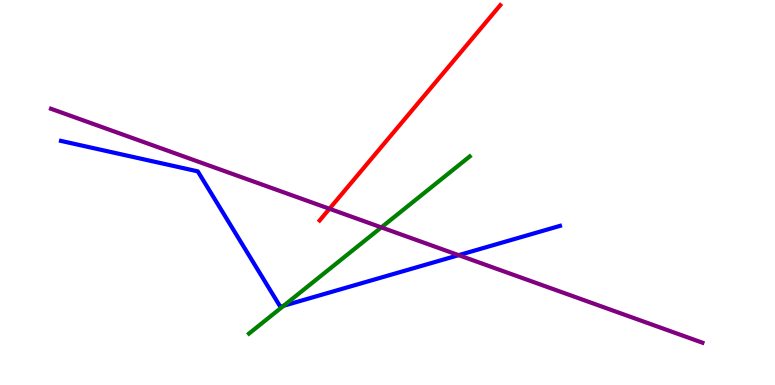[{'lines': ['blue', 'red'], 'intersections': []}, {'lines': ['green', 'red'], 'intersections': []}, {'lines': ['purple', 'red'], 'intersections': [{'x': 4.25, 'y': 4.58}]}, {'lines': ['blue', 'green'], 'intersections': [{'x': 3.66, 'y': 2.06}]}, {'lines': ['blue', 'purple'], 'intersections': [{'x': 5.92, 'y': 3.37}]}, {'lines': ['green', 'purple'], 'intersections': [{'x': 4.92, 'y': 4.09}]}]